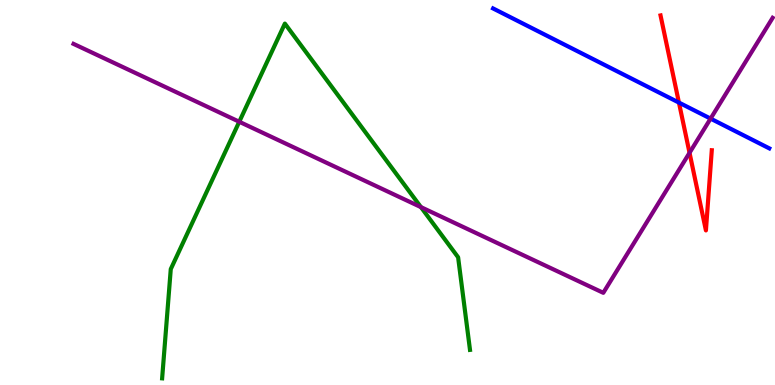[{'lines': ['blue', 'red'], 'intersections': [{'x': 8.76, 'y': 7.34}]}, {'lines': ['green', 'red'], 'intersections': []}, {'lines': ['purple', 'red'], 'intersections': [{'x': 8.9, 'y': 6.03}]}, {'lines': ['blue', 'green'], 'intersections': []}, {'lines': ['blue', 'purple'], 'intersections': [{'x': 9.17, 'y': 6.92}]}, {'lines': ['green', 'purple'], 'intersections': [{'x': 3.09, 'y': 6.84}, {'x': 5.43, 'y': 4.62}]}]